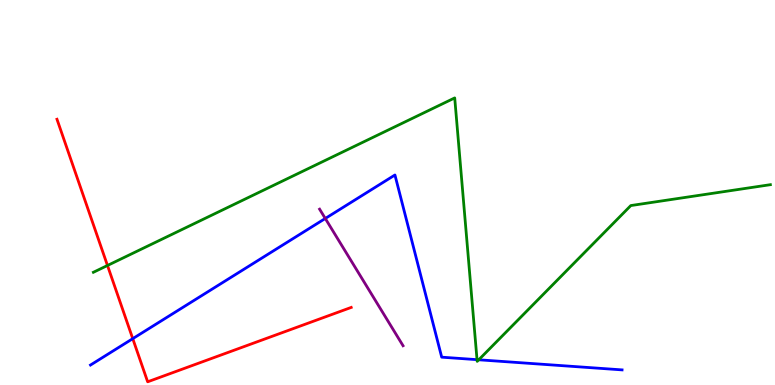[{'lines': ['blue', 'red'], 'intersections': [{'x': 1.71, 'y': 1.2}]}, {'lines': ['green', 'red'], 'intersections': [{'x': 1.39, 'y': 3.1}]}, {'lines': ['purple', 'red'], 'intersections': []}, {'lines': ['blue', 'green'], 'intersections': [{'x': 6.16, 'y': 0.658}, {'x': 6.18, 'y': 0.655}]}, {'lines': ['blue', 'purple'], 'intersections': [{'x': 4.2, 'y': 4.33}]}, {'lines': ['green', 'purple'], 'intersections': []}]